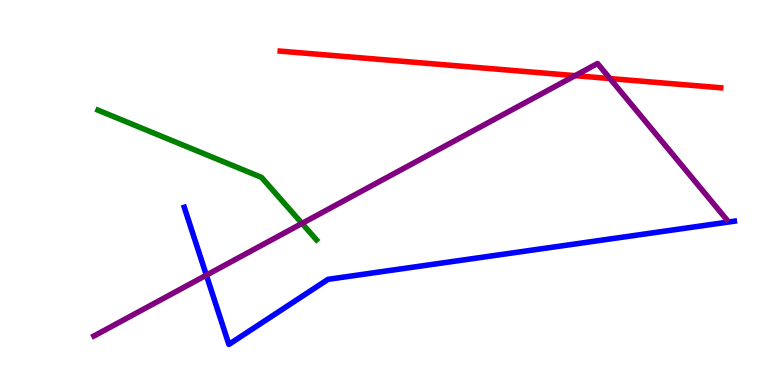[{'lines': ['blue', 'red'], 'intersections': []}, {'lines': ['green', 'red'], 'intersections': []}, {'lines': ['purple', 'red'], 'intersections': [{'x': 7.42, 'y': 8.04}, {'x': 7.87, 'y': 7.96}]}, {'lines': ['blue', 'green'], 'intersections': []}, {'lines': ['blue', 'purple'], 'intersections': [{'x': 2.66, 'y': 2.85}]}, {'lines': ['green', 'purple'], 'intersections': [{'x': 3.9, 'y': 4.2}]}]